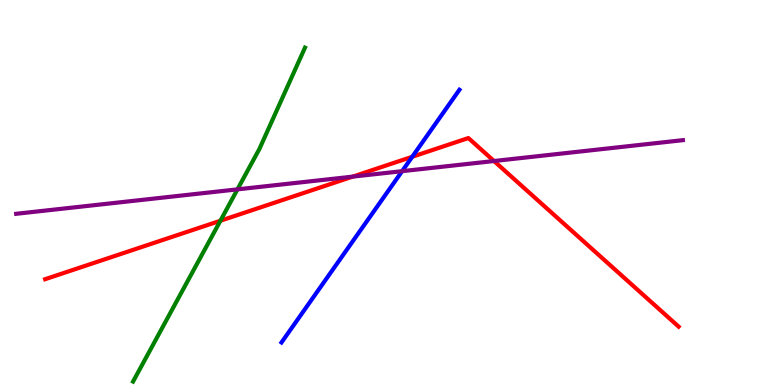[{'lines': ['blue', 'red'], 'intersections': [{'x': 5.32, 'y': 5.93}]}, {'lines': ['green', 'red'], 'intersections': [{'x': 2.84, 'y': 4.27}]}, {'lines': ['purple', 'red'], 'intersections': [{'x': 4.55, 'y': 5.41}, {'x': 6.37, 'y': 5.82}]}, {'lines': ['blue', 'green'], 'intersections': []}, {'lines': ['blue', 'purple'], 'intersections': [{'x': 5.19, 'y': 5.55}]}, {'lines': ['green', 'purple'], 'intersections': [{'x': 3.06, 'y': 5.08}]}]